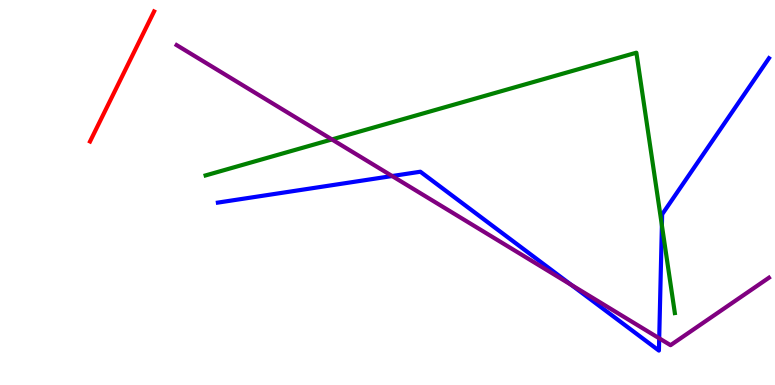[{'lines': ['blue', 'red'], 'intersections': []}, {'lines': ['green', 'red'], 'intersections': []}, {'lines': ['purple', 'red'], 'intersections': []}, {'lines': ['blue', 'green'], 'intersections': [{'x': 8.54, 'y': 4.15}]}, {'lines': ['blue', 'purple'], 'intersections': [{'x': 5.06, 'y': 5.43}, {'x': 7.37, 'y': 2.6}, {'x': 8.51, 'y': 1.21}]}, {'lines': ['green', 'purple'], 'intersections': [{'x': 4.28, 'y': 6.38}]}]